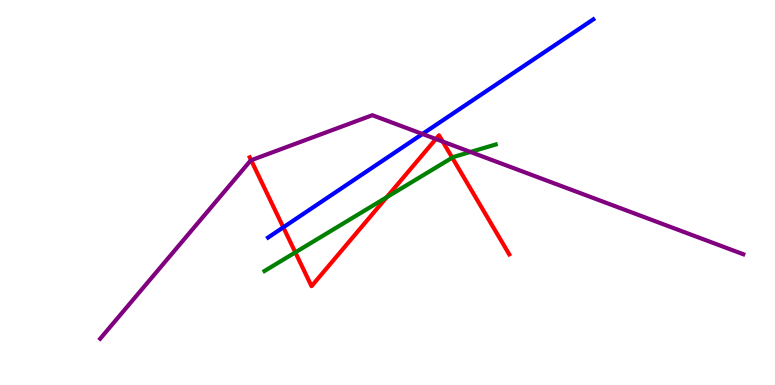[{'lines': ['blue', 'red'], 'intersections': [{'x': 3.66, 'y': 4.1}]}, {'lines': ['green', 'red'], 'intersections': [{'x': 3.81, 'y': 3.44}, {'x': 4.99, 'y': 4.88}, {'x': 5.84, 'y': 5.9}]}, {'lines': ['purple', 'red'], 'intersections': [{'x': 3.24, 'y': 5.84}, {'x': 5.62, 'y': 6.39}, {'x': 5.71, 'y': 6.32}]}, {'lines': ['blue', 'green'], 'intersections': []}, {'lines': ['blue', 'purple'], 'intersections': [{'x': 5.45, 'y': 6.52}]}, {'lines': ['green', 'purple'], 'intersections': [{'x': 6.07, 'y': 6.05}]}]